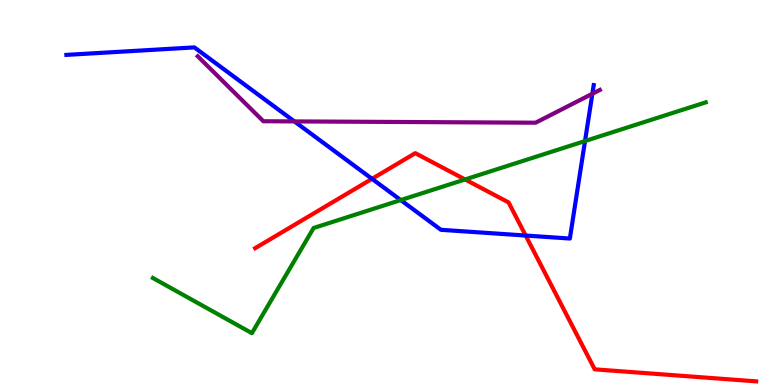[{'lines': ['blue', 'red'], 'intersections': [{'x': 4.8, 'y': 5.36}, {'x': 6.78, 'y': 3.88}]}, {'lines': ['green', 'red'], 'intersections': [{'x': 6.0, 'y': 5.34}]}, {'lines': ['purple', 'red'], 'intersections': []}, {'lines': ['blue', 'green'], 'intersections': [{'x': 5.17, 'y': 4.8}, {'x': 7.55, 'y': 6.34}]}, {'lines': ['blue', 'purple'], 'intersections': [{'x': 3.8, 'y': 6.85}, {'x': 7.64, 'y': 7.56}]}, {'lines': ['green', 'purple'], 'intersections': []}]